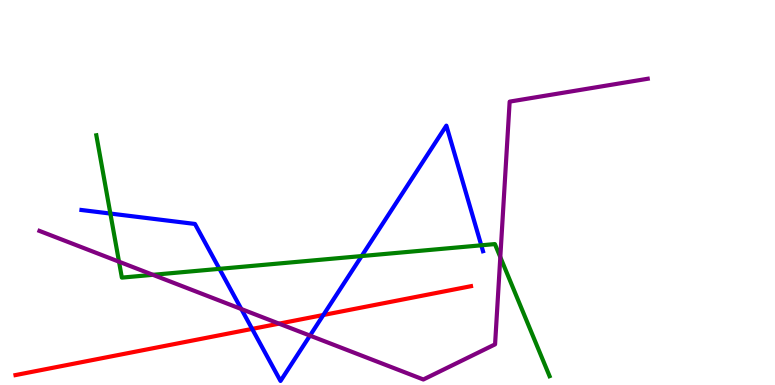[{'lines': ['blue', 'red'], 'intersections': [{'x': 3.25, 'y': 1.46}, {'x': 4.17, 'y': 1.82}]}, {'lines': ['green', 'red'], 'intersections': []}, {'lines': ['purple', 'red'], 'intersections': [{'x': 3.6, 'y': 1.59}]}, {'lines': ['blue', 'green'], 'intersections': [{'x': 1.42, 'y': 4.45}, {'x': 2.83, 'y': 3.02}, {'x': 4.67, 'y': 3.35}, {'x': 6.21, 'y': 3.63}]}, {'lines': ['blue', 'purple'], 'intersections': [{'x': 3.11, 'y': 1.97}, {'x': 4.0, 'y': 1.28}]}, {'lines': ['green', 'purple'], 'intersections': [{'x': 1.54, 'y': 3.2}, {'x': 1.97, 'y': 2.86}, {'x': 6.46, 'y': 3.32}]}]